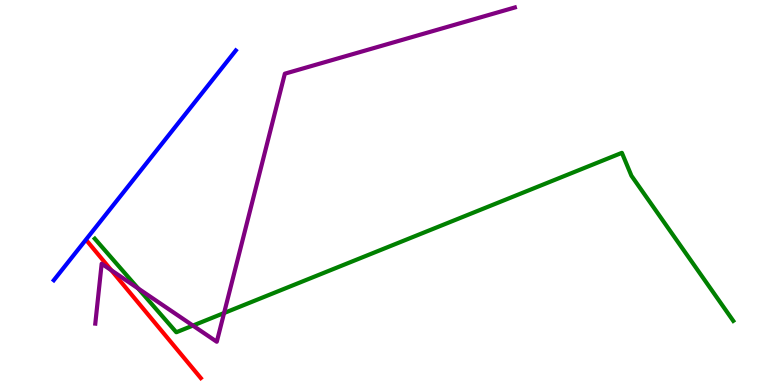[{'lines': ['blue', 'red'], 'intersections': []}, {'lines': ['green', 'red'], 'intersections': []}, {'lines': ['purple', 'red'], 'intersections': [{'x': 1.44, 'y': 2.98}]}, {'lines': ['blue', 'green'], 'intersections': []}, {'lines': ['blue', 'purple'], 'intersections': []}, {'lines': ['green', 'purple'], 'intersections': [{'x': 1.78, 'y': 2.51}, {'x': 2.49, 'y': 1.54}, {'x': 2.89, 'y': 1.87}]}]